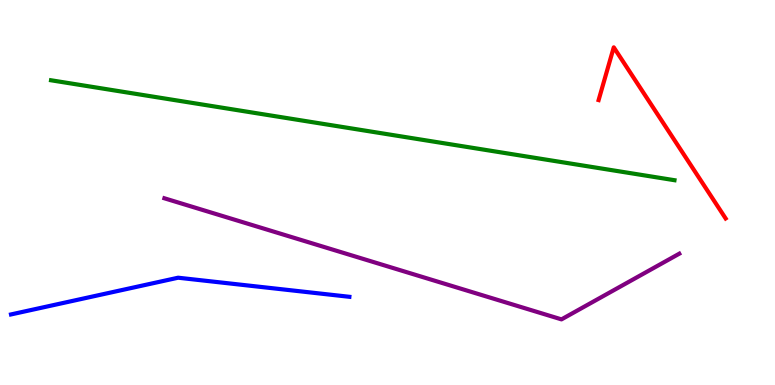[{'lines': ['blue', 'red'], 'intersections': []}, {'lines': ['green', 'red'], 'intersections': []}, {'lines': ['purple', 'red'], 'intersections': []}, {'lines': ['blue', 'green'], 'intersections': []}, {'lines': ['blue', 'purple'], 'intersections': []}, {'lines': ['green', 'purple'], 'intersections': []}]